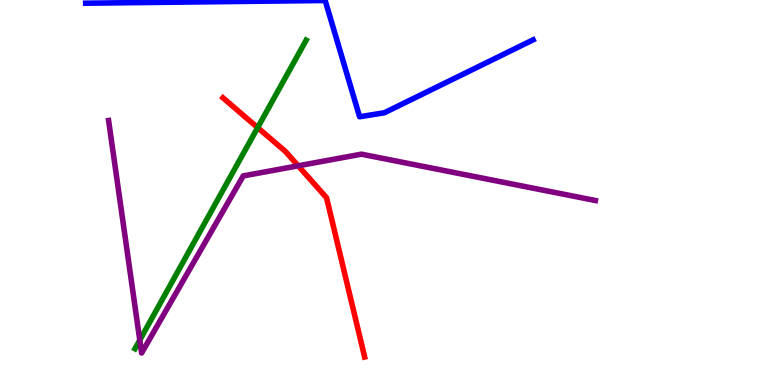[{'lines': ['blue', 'red'], 'intersections': []}, {'lines': ['green', 'red'], 'intersections': [{'x': 3.32, 'y': 6.69}]}, {'lines': ['purple', 'red'], 'intersections': [{'x': 3.85, 'y': 5.69}]}, {'lines': ['blue', 'green'], 'intersections': []}, {'lines': ['blue', 'purple'], 'intersections': []}, {'lines': ['green', 'purple'], 'intersections': [{'x': 1.8, 'y': 1.17}]}]